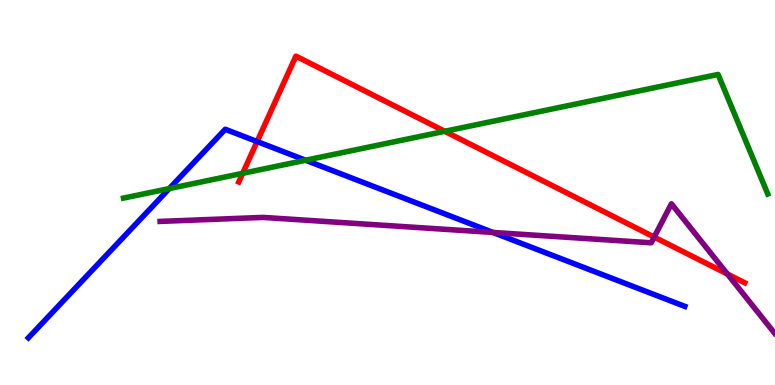[{'lines': ['blue', 'red'], 'intersections': [{'x': 3.32, 'y': 6.32}]}, {'lines': ['green', 'red'], 'intersections': [{'x': 3.13, 'y': 5.5}, {'x': 5.74, 'y': 6.59}]}, {'lines': ['purple', 'red'], 'intersections': [{'x': 8.44, 'y': 3.84}, {'x': 9.39, 'y': 2.88}]}, {'lines': ['blue', 'green'], 'intersections': [{'x': 2.18, 'y': 5.1}, {'x': 3.94, 'y': 5.84}]}, {'lines': ['blue', 'purple'], 'intersections': [{'x': 6.36, 'y': 3.96}]}, {'lines': ['green', 'purple'], 'intersections': []}]